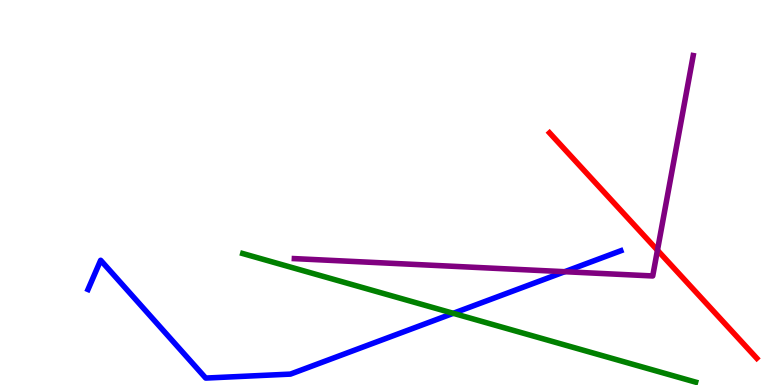[{'lines': ['blue', 'red'], 'intersections': []}, {'lines': ['green', 'red'], 'intersections': []}, {'lines': ['purple', 'red'], 'intersections': [{'x': 8.48, 'y': 3.5}]}, {'lines': ['blue', 'green'], 'intersections': [{'x': 5.85, 'y': 1.86}]}, {'lines': ['blue', 'purple'], 'intersections': [{'x': 7.29, 'y': 2.94}]}, {'lines': ['green', 'purple'], 'intersections': []}]